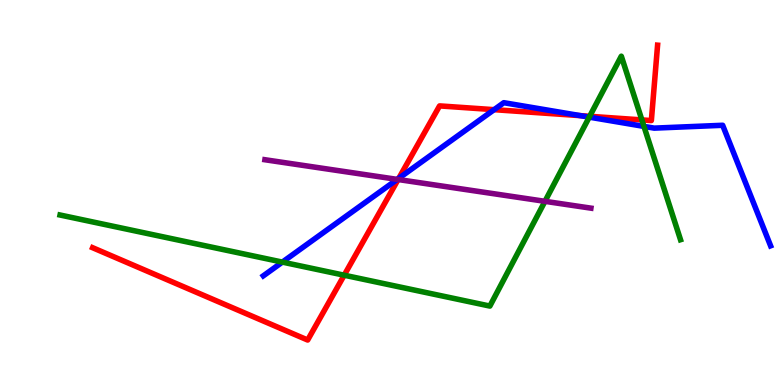[{'lines': ['blue', 'red'], 'intersections': [{'x': 5.15, 'y': 5.37}, {'x': 6.38, 'y': 7.15}, {'x': 7.49, 'y': 7.0}]}, {'lines': ['green', 'red'], 'intersections': [{'x': 4.44, 'y': 2.85}, {'x': 7.61, 'y': 6.98}, {'x': 8.28, 'y': 6.89}]}, {'lines': ['purple', 'red'], 'intersections': [{'x': 5.14, 'y': 5.34}]}, {'lines': ['blue', 'green'], 'intersections': [{'x': 3.64, 'y': 3.19}, {'x': 7.6, 'y': 6.96}, {'x': 8.31, 'y': 6.72}]}, {'lines': ['blue', 'purple'], 'intersections': [{'x': 5.13, 'y': 5.34}]}, {'lines': ['green', 'purple'], 'intersections': [{'x': 7.03, 'y': 4.77}]}]